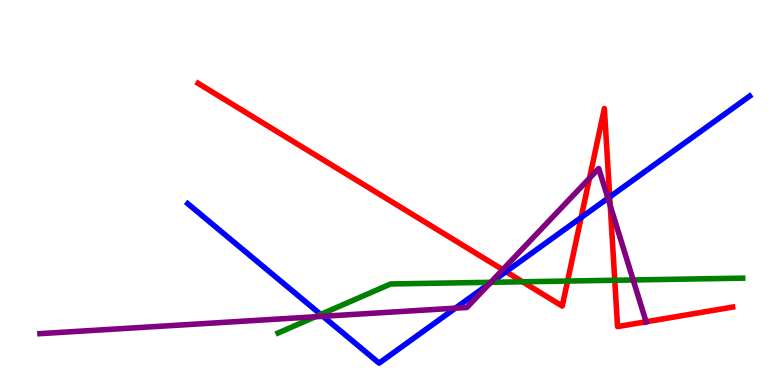[{'lines': ['blue', 'red'], 'intersections': [{'x': 6.53, 'y': 2.94}, {'x': 7.5, 'y': 4.35}, {'x': 7.87, 'y': 4.88}]}, {'lines': ['green', 'red'], 'intersections': [{'x': 6.74, 'y': 2.68}, {'x': 7.32, 'y': 2.7}, {'x': 7.93, 'y': 2.72}]}, {'lines': ['purple', 'red'], 'intersections': [{'x': 6.49, 'y': 3.0}, {'x': 7.61, 'y': 5.37}, {'x': 7.87, 'y': 4.66}, {'x': 8.34, 'y': 1.64}]}, {'lines': ['blue', 'green'], 'intersections': [{'x': 4.14, 'y': 1.83}, {'x': 6.34, 'y': 2.67}]}, {'lines': ['blue', 'purple'], 'intersections': [{'x': 4.17, 'y': 1.78}, {'x': 5.88, 'y': 2.0}, {'x': 6.32, 'y': 2.64}, {'x': 7.84, 'y': 4.85}]}, {'lines': ['green', 'purple'], 'intersections': [{'x': 4.07, 'y': 1.77}, {'x': 6.33, 'y': 2.67}, {'x': 8.17, 'y': 2.73}]}]